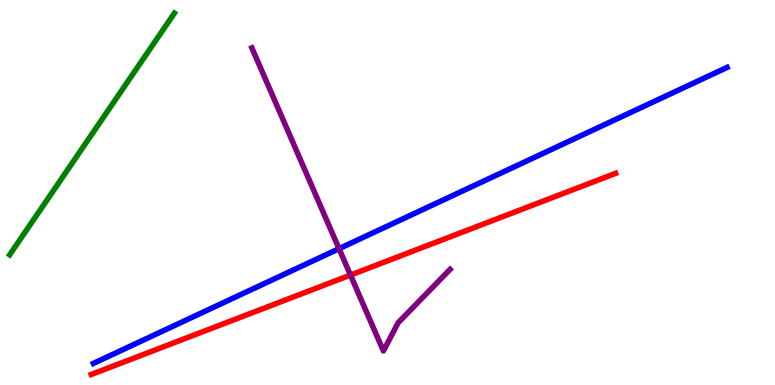[{'lines': ['blue', 'red'], 'intersections': []}, {'lines': ['green', 'red'], 'intersections': []}, {'lines': ['purple', 'red'], 'intersections': [{'x': 4.52, 'y': 2.86}]}, {'lines': ['blue', 'green'], 'intersections': []}, {'lines': ['blue', 'purple'], 'intersections': [{'x': 4.37, 'y': 3.54}]}, {'lines': ['green', 'purple'], 'intersections': []}]